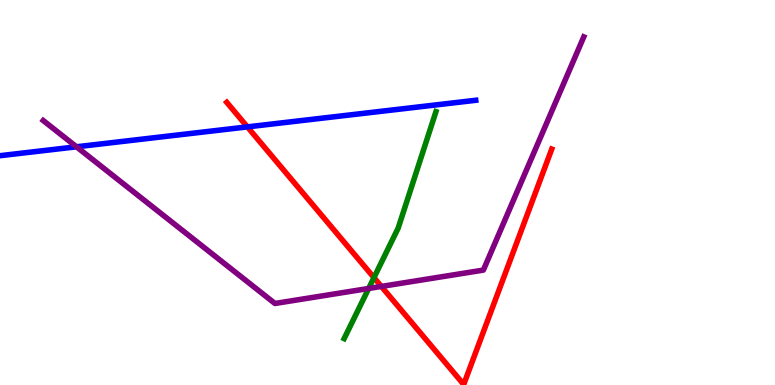[{'lines': ['blue', 'red'], 'intersections': [{'x': 3.19, 'y': 6.7}]}, {'lines': ['green', 'red'], 'intersections': [{'x': 4.83, 'y': 2.79}]}, {'lines': ['purple', 'red'], 'intersections': [{'x': 4.92, 'y': 2.56}]}, {'lines': ['blue', 'green'], 'intersections': []}, {'lines': ['blue', 'purple'], 'intersections': [{'x': 0.987, 'y': 6.19}]}, {'lines': ['green', 'purple'], 'intersections': [{'x': 4.76, 'y': 2.51}]}]